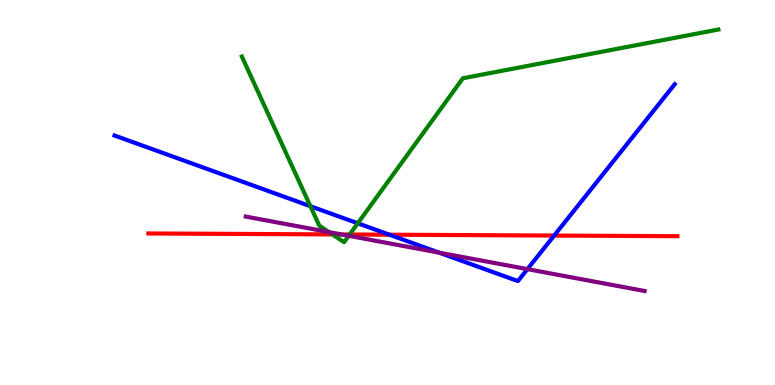[{'lines': ['blue', 'red'], 'intersections': [{'x': 5.02, 'y': 3.9}, {'x': 7.15, 'y': 3.88}]}, {'lines': ['green', 'red'], 'intersections': [{'x': 4.29, 'y': 3.91}, {'x': 4.51, 'y': 3.91}]}, {'lines': ['purple', 'red'], 'intersections': [{'x': 4.41, 'y': 3.91}]}, {'lines': ['blue', 'green'], 'intersections': [{'x': 4.01, 'y': 4.64}, {'x': 4.62, 'y': 4.2}]}, {'lines': ['blue', 'purple'], 'intersections': [{'x': 5.67, 'y': 3.44}, {'x': 6.81, 'y': 3.01}]}, {'lines': ['green', 'purple'], 'intersections': [{'x': 4.24, 'y': 3.97}, {'x': 4.5, 'y': 3.88}]}]